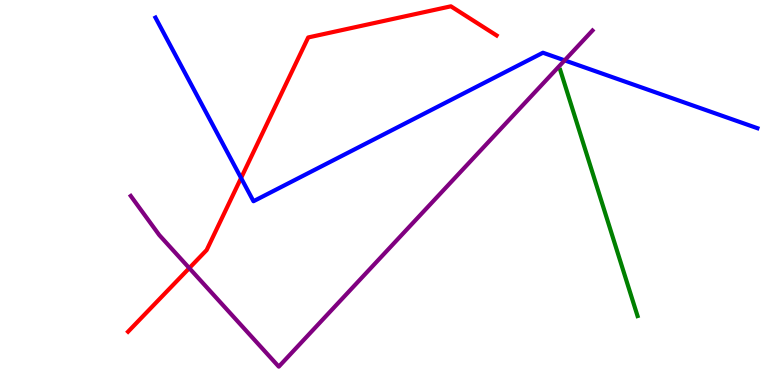[{'lines': ['blue', 'red'], 'intersections': [{'x': 3.11, 'y': 5.38}]}, {'lines': ['green', 'red'], 'intersections': []}, {'lines': ['purple', 'red'], 'intersections': [{'x': 2.44, 'y': 3.04}]}, {'lines': ['blue', 'green'], 'intersections': []}, {'lines': ['blue', 'purple'], 'intersections': [{'x': 7.29, 'y': 8.43}]}, {'lines': ['green', 'purple'], 'intersections': []}]